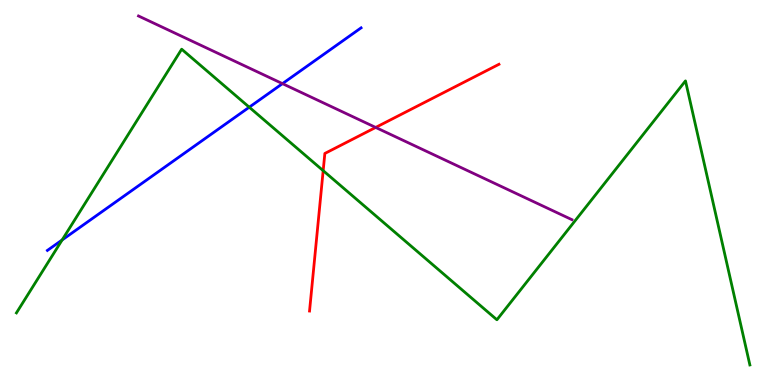[{'lines': ['blue', 'red'], 'intersections': []}, {'lines': ['green', 'red'], 'intersections': [{'x': 4.17, 'y': 5.57}]}, {'lines': ['purple', 'red'], 'intersections': [{'x': 4.85, 'y': 6.69}]}, {'lines': ['blue', 'green'], 'intersections': [{'x': 0.802, 'y': 3.77}, {'x': 3.22, 'y': 7.22}]}, {'lines': ['blue', 'purple'], 'intersections': [{'x': 3.64, 'y': 7.83}]}, {'lines': ['green', 'purple'], 'intersections': []}]